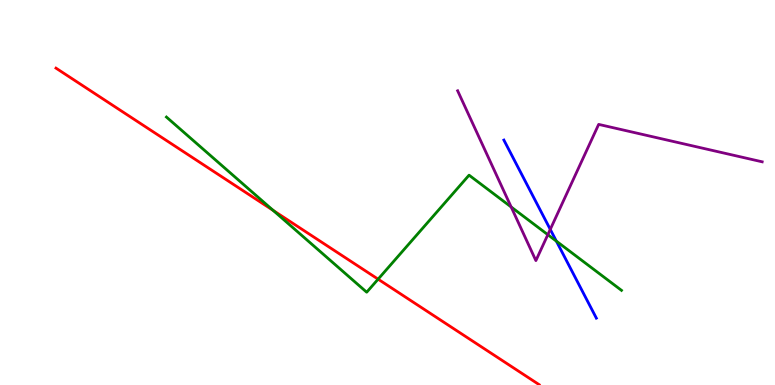[{'lines': ['blue', 'red'], 'intersections': []}, {'lines': ['green', 'red'], 'intersections': [{'x': 3.53, 'y': 4.53}, {'x': 4.88, 'y': 2.75}]}, {'lines': ['purple', 'red'], 'intersections': []}, {'lines': ['blue', 'green'], 'intersections': [{'x': 7.18, 'y': 3.74}]}, {'lines': ['blue', 'purple'], 'intersections': [{'x': 7.1, 'y': 4.04}]}, {'lines': ['green', 'purple'], 'intersections': [{'x': 6.6, 'y': 4.62}, {'x': 7.07, 'y': 3.9}]}]